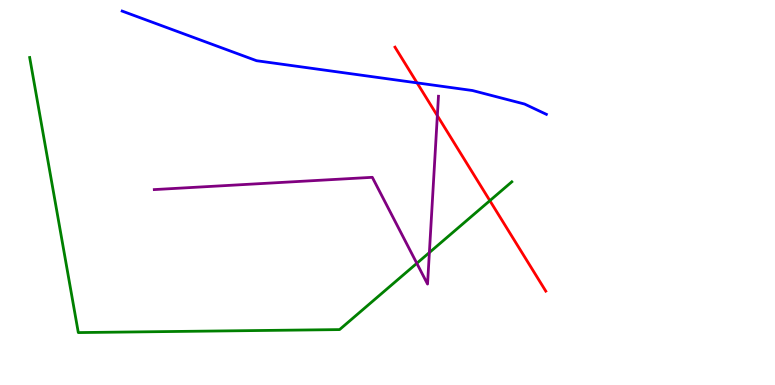[{'lines': ['blue', 'red'], 'intersections': [{'x': 5.38, 'y': 7.85}]}, {'lines': ['green', 'red'], 'intersections': [{'x': 6.32, 'y': 4.79}]}, {'lines': ['purple', 'red'], 'intersections': [{'x': 5.64, 'y': 7.0}]}, {'lines': ['blue', 'green'], 'intersections': []}, {'lines': ['blue', 'purple'], 'intersections': []}, {'lines': ['green', 'purple'], 'intersections': [{'x': 5.38, 'y': 3.16}, {'x': 5.54, 'y': 3.44}]}]